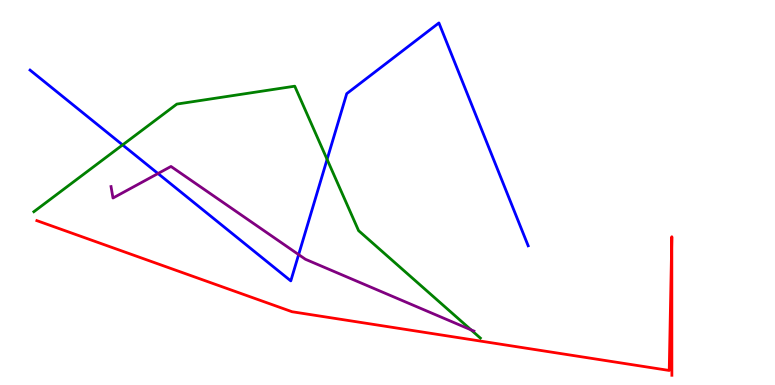[{'lines': ['blue', 'red'], 'intersections': []}, {'lines': ['green', 'red'], 'intersections': []}, {'lines': ['purple', 'red'], 'intersections': []}, {'lines': ['blue', 'green'], 'intersections': [{'x': 1.58, 'y': 6.24}, {'x': 4.22, 'y': 5.86}]}, {'lines': ['blue', 'purple'], 'intersections': [{'x': 2.04, 'y': 5.49}, {'x': 3.85, 'y': 3.39}]}, {'lines': ['green', 'purple'], 'intersections': [{'x': 6.08, 'y': 1.43}]}]